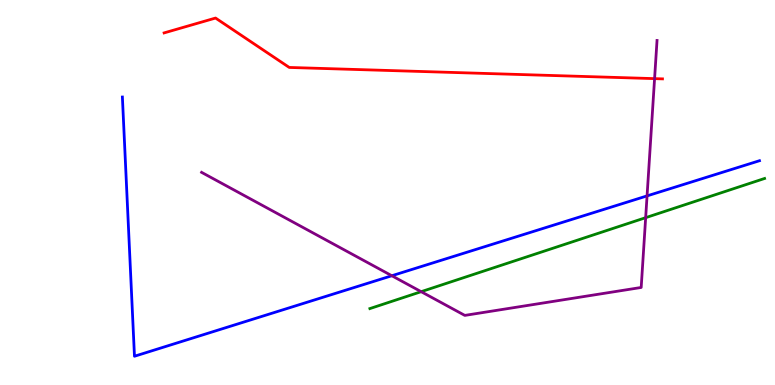[{'lines': ['blue', 'red'], 'intersections': []}, {'lines': ['green', 'red'], 'intersections': []}, {'lines': ['purple', 'red'], 'intersections': [{'x': 8.45, 'y': 7.96}]}, {'lines': ['blue', 'green'], 'intersections': []}, {'lines': ['blue', 'purple'], 'intersections': [{'x': 5.06, 'y': 2.84}, {'x': 8.35, 'y': 4.91}]}, {'lines': ['green', 'purple'], 'intersections': [{'x': 5.43, 'y': 2.42}, {'x': 8.33, 'y': 4.35}]}]